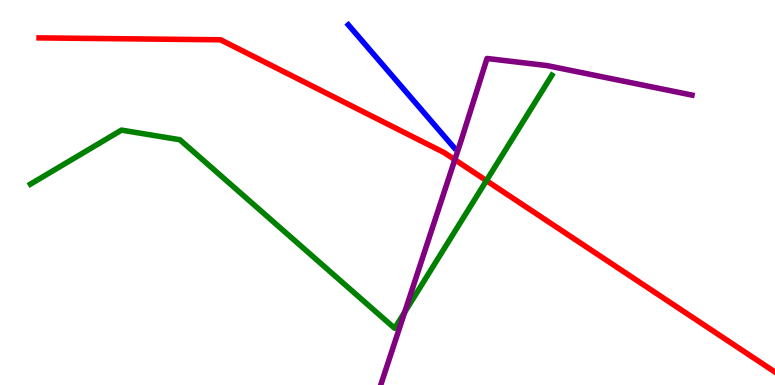[{'lines': ['blue', 'red'], 'intersections': []}, {'lines': ['green', 'red'], 'intersections': [{'x': 6.28, 'y': 5.31}]}, {'lines': ['purple', 'red'], 'intersections': [{'x': 5.87, 'y': 5.85}]}, {'lines': ['blue', 'green'], 'intersections': []}, {'lines': ['blue', 'purple'], 'intersections': []}, {'lines': ['green', 'purple'], 'intersections': [{'x': 5.22, 'y': 1.89}]}]